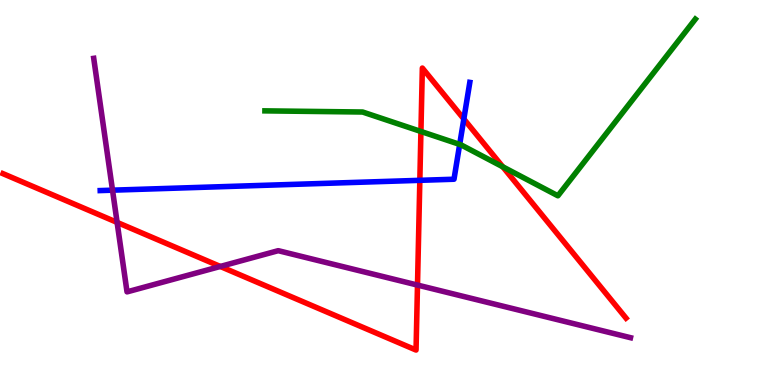[{'lines': ['blue', 'red'], 'intersections': [{'x': 5.42, 'y': 5.32}, {'x': 5.98, 'y': 6.91}]}, {'lines': ['green', 'red'], 'intersections': [{'x': 5.43, 'y': 6.59}, {'x': 6.49, 'y': 5.67}]}, {'lines': ['purple', 'red'], 'intersections': [{'x': 1.51, 'y': 4.22}, {'x': 2.84, 'y': 3.08}, {'x': 5.39, 'y': 2.6}]}, {'lines': ['blue', 'green'], 'intersections': [{'x': 5.93, 'y': 6.25}]}, {'lines': ['blue', 'purple'], 'intersections': [{'x': 1.45, 'y': 5.06}]}, {'lines': ['green', 'purple'], 'intersections': []}]